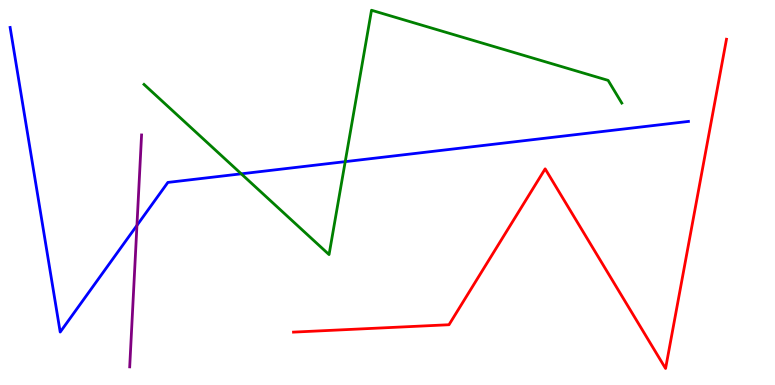[{'lines': ['blue', 'red'], 'intersections': []}, {'lines': ['green', 'red'], 'intersections': []}, {'lines': ['purple', 'red'], 'intersections': []}, {'lines': ['blue', 'green'], 'intersections': [{'x': 3.11, 'y': 5.49}, {'x': 4.45, 'y': 5.8}]}, {'lines': ['blue', 'purple'], 'intersections': [{'x': 1.77, 'y': 4.15}]}, {'lines': ['green', 'purple'], 'intersections': []}]